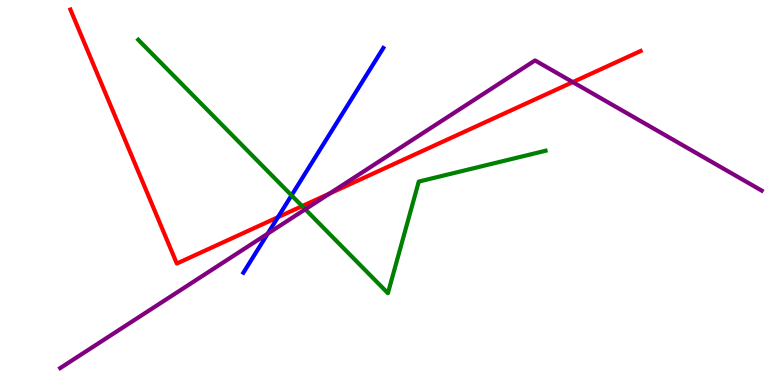[{'lines': ['blue', 'red'], 'intersections': [{'x': 3.59, 'y': 4.36}]}, {'lines': ['green', 'red'], 'intersections': [{'x': 3.9, 'y': 4.65}]}, {'lines': ['purple', 'red'], 'intersections': [{'x': 4.25, 'y': 4.97}, {'x': 7.39, 'y': 7.87}]}, {'lines': ['blue', 'green'], 'intersections': [{'x': 3.76, 'y': 4.93}]}, {'lines': ['blue', 'purple'], 'intersections': [{'x': 3.45, 'y': 3.93}]}, {'lines': ['green', 'purple'], 'intersections': [{'x': 3.94, 'y': 4.56}]}]